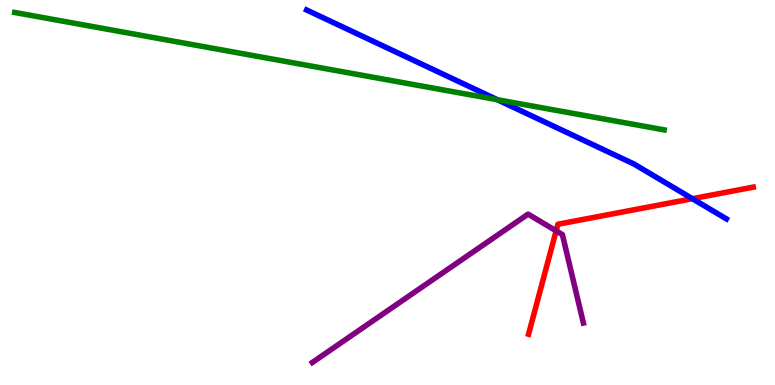[{'lines': ['blue', 'red'], 'intersections': [{'x': 8.93, 'y': 4.84}]}, {'lines': ['green', 'red'], 'intersections': []}, {'lines': ['purple', 'red'], 'intersections': [{'x': 7.18, 'y': 4.0}]}, {'lines': ['blue', 'green'], 'intersections': [{'x': 6.42, 'y': 7.41}]}, {'lines': ['blue', 'purple'], 'intersections': []}, {'lines': ['green', 'purple'], 'intersections': []}]